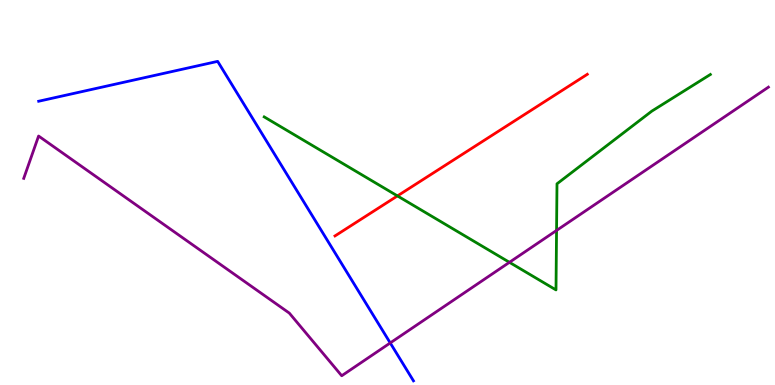[{'lines': ['blue', 'red'], 'intersections': []}, {'lines': ['green', 'red'], 'intersections': [{'x': 5.13, 'y': 4.91}]}, {'lines': ['purple', 'red'], 'intersections': []}, {'lines': ['blue', 'green'], 'intersections': []}, {'lines': ['blue', 'purple'], 'intersections': [{'x': 5.04, 'y': 1.09}]}, {'lines': ['green', 'purple'], 'intersections': [{'x': 6.57, 'y': 3.19}, {'x': 7.18, 'y': 4.01}]}]